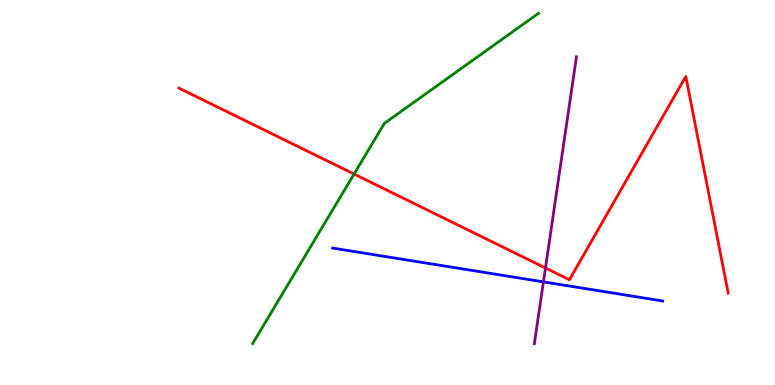[{'lines': ['blue', 'red'], 'intersections': []}, {'lines': ['green', 'red'], 'intersections': [{'x': 4.57, 'y': 5.48}]}, {'lines': ['purple', 'red'], 'intersections': [{'x': 7.04, 'y': 3.04}]}, {'lines': ['blue', 'green'], 'intersections': []}, {'lines': ['blue', 'purple'], 'intersections': [{'x': 7.01, 'y': 2.68}]}, {'lines': ['green', 'purple'], 'intersections': []}]